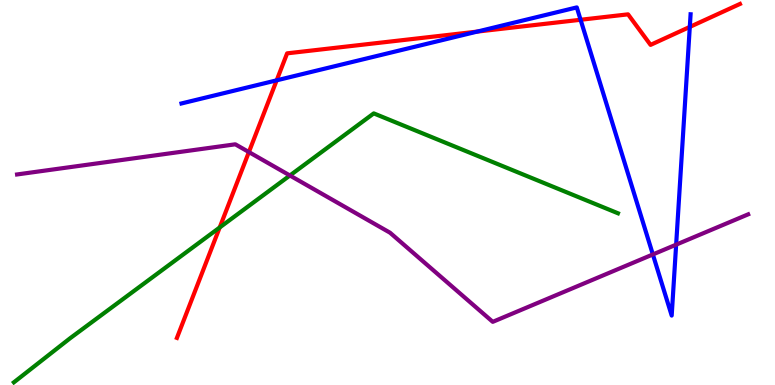[{'lines': ['blue', 'red'], 'intersections': [{'x': 3.57, 'y': 7.91}, {'x': 6.16, 'y': 9.18}, {'x': 7.49, 'y': 9.49}, {'x': 8.9, 'y': 9.3}]}, {'lines': ['green', 'red'], 'intersections': [{'x': 2.83, 'y': 4.09}]}, {'lines': ['purple', 'red'], 'intersections': [{'x': 3.21, 'y': 6.05}]}, {'lines': ['blue', 'green'], 'intersections': []}, {'lines': ['blue', 'purple'], 'intersections': [{'x': 8.42, 'y': 3.39}, {'x': 8.72, 'y': 3.65}]}, {'lines': ['green', 'purple'], 'intersections': [{'x': 3.74, 'y': 5.44}]}]